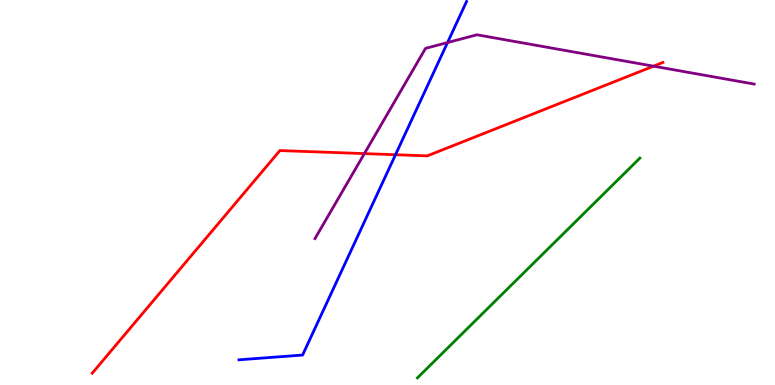[{'lines': ['blue', 'red'], 'intersections': [{'x': 5.1, 'y': 5.98}]}, {'lines': ['green', 'red'], 'intersections': []}, {'lines': ['purple', 'red'], 'intersections': [{'x': 4.7, 'y': 6.01}, {'x': 8.43, 'y': 8.28}]}, {'lines': ['blue', 'green'], 'intersections': []}, {'lines': ['blue', 'purple'], 'intersections': [{'x': 5.77, 'y': 8.89}]}, {'lines': ['green', 'purple'], 'intersections': []}]